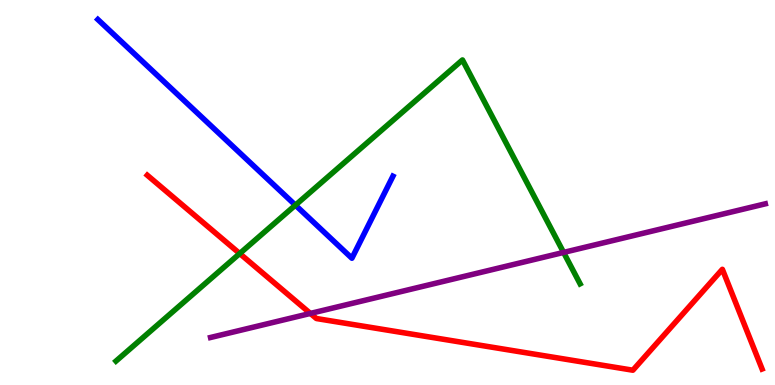[{'lines': ['blue', 'red'], 'intersections': []}, {'lines': ['green', 'red'], 'intersections': [{'x': 3.09, 'y': 3.41}]}, {'lines': ['purple', 'red'], 'intersections': [{'x': 4.0, 'y': 1.86}]}, {'lines': ['blue', 'green'], 'intersections': [{'x': 3.81, 'y': 4.67}]}, {'lines': ['blue', 'purple'], 'intersections': []}, {'lines': ['green', 'purple'], 'intersections': [{'x': 7.27, 'y': 3.44}]}]